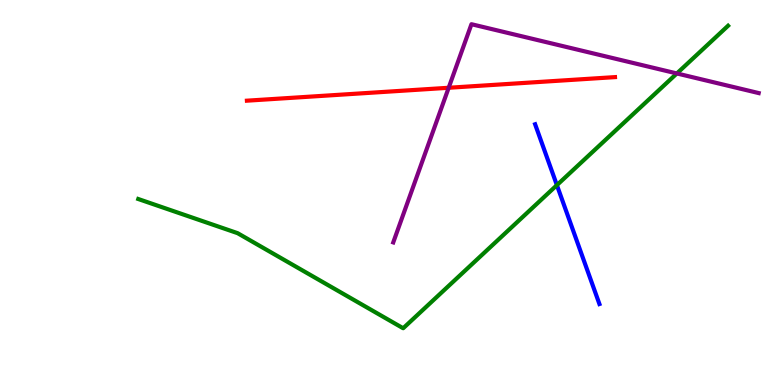[{'lines': ['blue', 'red'], 'intersections': []}, {'lines': ['green', 'red'], 'intersections': []}, {'lines': ['purple', 'red'], 'intersections': [{'x': 5.79, 'y': 7.72}]}, {'lines': ['blue', 'green'], 'intersections': [{'x': 7.19, 'y': 5.19}]}, {'lines': ['blue', 'purple'], 'intersections': []}, {'lines': ['green', 'purple'], 'intersections': [{'x': 8.73, 'y': 8.09}]}]